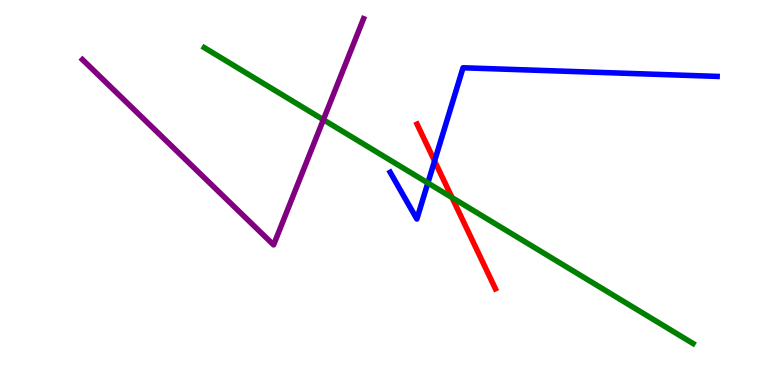[{'lines': ['blue', 'red'], 'intersections': [{'x': 5.61, 'y': 5.82}]}, {'lines': ['green', 'red'], 'intersections': [{'x': 5.83, 'y': 4.87}]}, {'lines': ['purple', 'red'], 'intersections': []}, {'lines': ['blue', 'green'], 'intersections': [{'x': 5.52, 'y': 5.25}]}, {'lines': ['blue', 'purple'], 'intersections': []}, {'lines': ['green', 'purple'], 'intersections': [{'x': 4.17, 'y': 6.89}]}]